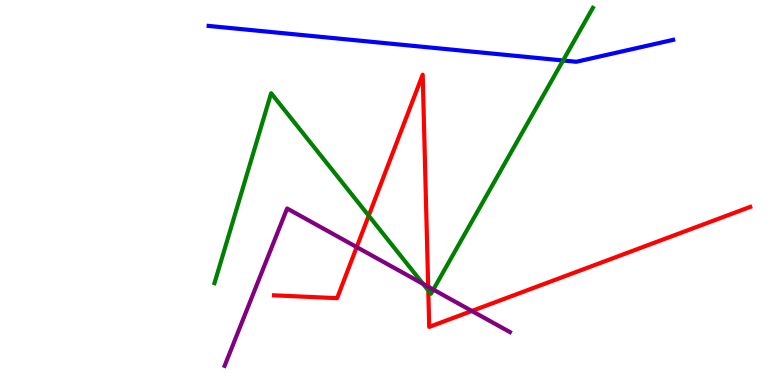[{'lines': ['blue', 'red'], 'intersections': []}, {'lines': ['green', 'red'], 'intersections': [{'x': 4.76, 'y': 4.4}, {'x': 5.53, 'y': 2.46}]}, {'lines': ['purple', 'red'], 'intersections': [{'x': 4.6, 'y': 3.58}, {'x': 5.52, 'y': 2.55}, {'x': 6.09, 'y': 1.92}]}, {'lines': ['blue', 'green'], 'intersections': [{'x': 7.27, 'y': 8.43}]}, {'lines': ['blue', 'purple'], 'intersections': []}, {'lines': ['green', 'purple'], 'intersections': [{'x': 5.46, 'y': 2.63}, {'x': 5.59, 'y': 2.48}]}]